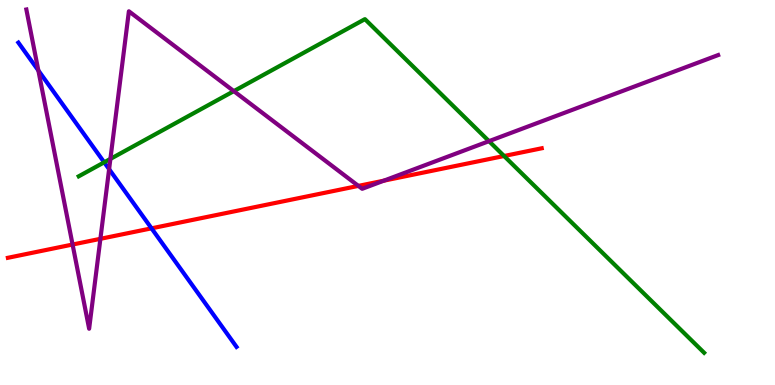[{'lines': ['blue', 'red'], 'intersections': [{'x': 1.96, 'y': 4.07}]}, {'lines': ['green', 'red'], 'intersections': [{'x': 6.5, 'y': 5.95}]}, {'lines': ['purple', 'red'], 'intersections': [{'x': 0.937, 'y': 3.65}, {'x': 1.3, 'y': 3.8}, {'x': 4.62, 'y': 5.17}, {'x': 4.95, 'y': 5.31}]}, {'lines': ['blue', 'green'], 'intersections': [{'x': 1.34, 'y': 5.78}]}, {'lines': ['blue', 'purple'], 'intersections': [{'x': 0.495, 'y': 8.17}, {'x': 1.41, 'y': 5.61}]}, {'lines': ['green', 'purple'], 'intersections': [{'x': 1.42, 'y': 5.87}, {'x': 3.02, 'y': 7.63}, {'x': 6.31, 'y': 6.33}]}]